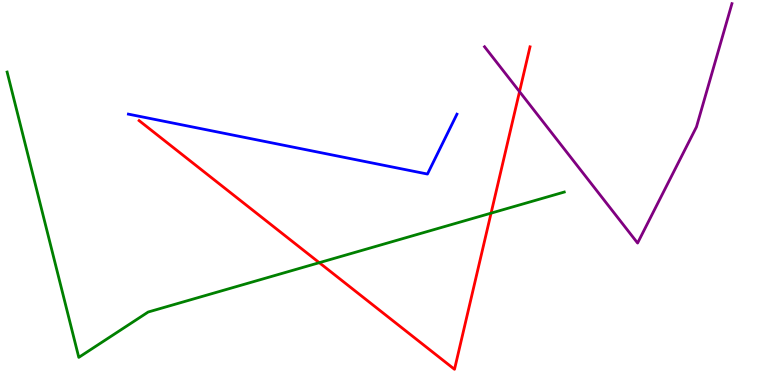[{'lines': ['blue', 'red'], 'intersections': []}, {'lines': ['green', 'red'], 'intersections': [{'x': 4.12, 'y': 3.18}, {'x': 6.34, 'y': 4.46}]}, {'lines': ['purple', 'red'], 'intersections': [{'x': 6.7, 'y': 7.62}]}, {'lines': ['blue', 'green'], 'intersections': []}, {'lines': ['blue', 'purple'], 'intersections': []}, {'lines': ['green', 'purple'], 'intersections': []}]